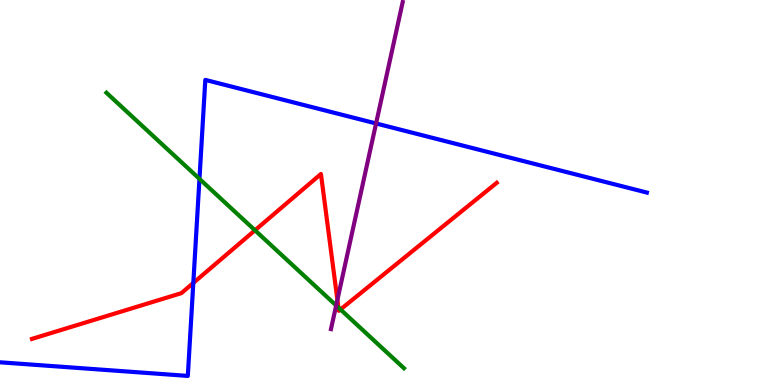[{'lines': ['blue', 'red'], 'intersections': [{'x': 2.49, 'y': 2.65}]}, {'lines': ['green', 'red'], 'intersections': [{'x': 3.29, 'y': 4.02}, {'x': 4.37, 'y': 2.01}, {'x': 4.39, 'y': 1.96}]}, {'lines': ['purple', 'red'], 'intersections': [{'x': 4.35, 'y': 2.21}]}, {'lines': ['blue', 'green'], 'intersections': [{'x': 2.57, 'y': 5.35}]}, {'lines': ['blue', 'purple'], 'intersections': [{'x': 4.85, 'y': 6.79}]}, {'lines': ['green', 'purple'], 'intersections': [{'x': 4.34, 'y': 2.07}]}]